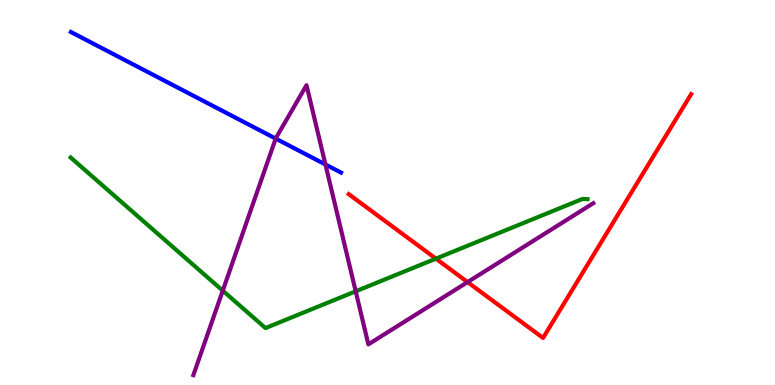[{'lines': ['blue', 'red'], 'intersections': []}, {'lines': ['green', 'red'], 'intersections': [{'x': 5.62, 'y': 3.28}]}, {'lines': ['purple', 'red'], 'intersections': [{'x': 6.03, 'y': 2.67}]}, {'lines': ['blue', 'green'], 'intersections': []}, {'lines': ['blue', 'purple'], 'intersections': [{'x': 3.56, 'y': 6.4}, {'x': 4.2, 'y': 5.73}]}, {'lines': ['green', 'purple'], 'intersections': [{'x': 2.87, 'y': 2.45}, {'x': 4.59, 'y': 2.43}]}]